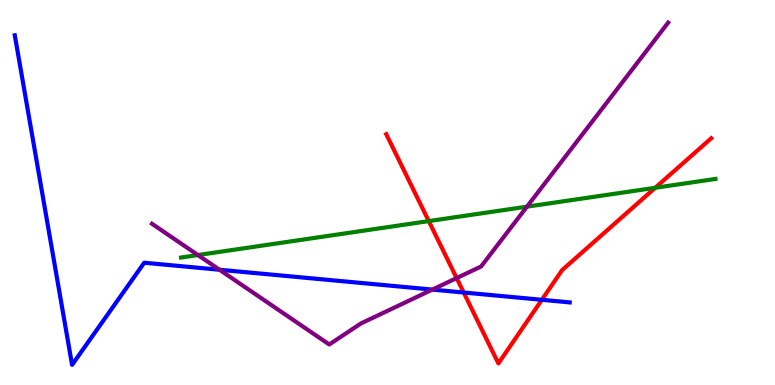[{'lines': ['blue', 'red'], 'intersections': [{'x': 5.98, 'y': 2.4}, {'x': 6.99, 'y': 2.21}]}, {'lines': ['green', 'red'], 'intersections': [{'x': 5.53, 'y': 4.26}, {'x': 8.45, 'y': 5.12}]}, {'lines': ['purple', 'red'], 'intersections': [{'x': 5.89, 'y': 2.78}]}, {'lines': ['blue', 'green'], 'intersections': []}, {'lines': ['blue', 'purple'], 'intersections': [{'x': 2.83, 'y': 2.99}, {'x': 5.58, 'y': 2.48}]}, {'lines': ['green', 'purple'], 'intersections': [{'x': 2.55, 'y': 3.38}, {'x': 6.8, 'y': 4.63}]}]